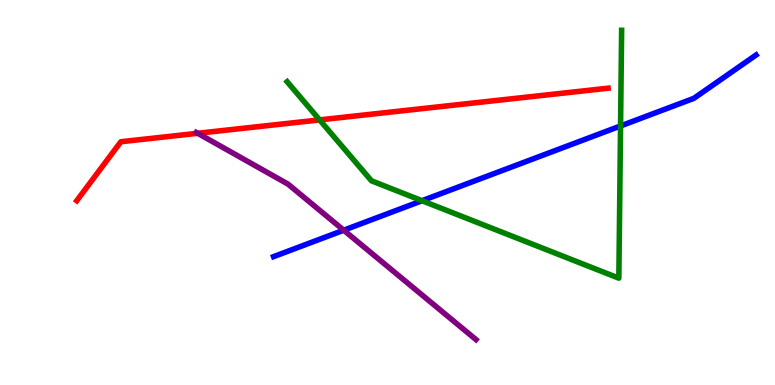[{'lines': ['blue', 'red'], 'intersections': []}, {'lines': ['green', 'red'], 'intersections': [{'x': 4.12, 'y': 6.89}]}, {'lines': ['purple', 'red'], 'intersections': [{'x': 2.55, 'y': 6.54}]}, {'lines': ['blue', 'green'], 'intersections': [{'x': 5.45, 'y': 4.79}, {'x': 8.01, 'y': 6.73}]}, {'lines': ['blue', 'purple'], 'intersections': [{'x': 4.44, 'y': 4.02}]}, {'lines': ['green', 'purple'], 'intersections': []}]